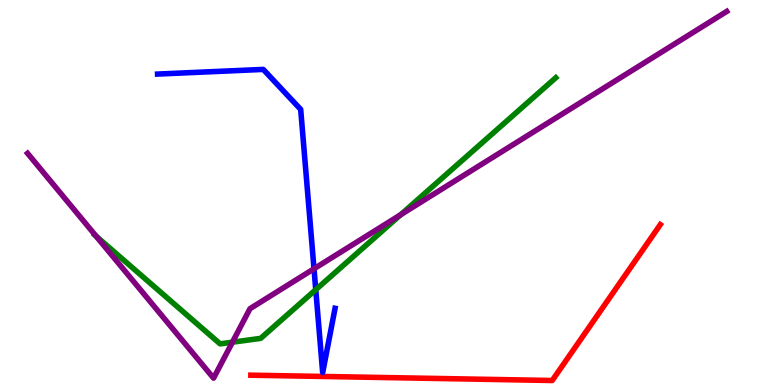[{'lines': ['blue', 'red'], 'intersections': []}, {'lines': ['green', 'red'], 'intersections': []}, {'lines': ['purple', 'red'], 'intersections': []}, {'lines': ['blue', 'green'], 'intersections': [{'x': 4.07, 'y': 2.48}]}, {'lines': ['blue', 'purple'], 'intersections': [{'x': 4.05, 'y': 3.02}]}, {'lines': ['green', 'purple'], 'intersections': [{'x': 1.24, 'y': 3.87}, {'x': 3.0, 'y': 1.11}, {'x': 5.17, 'y': 4.42}]}]